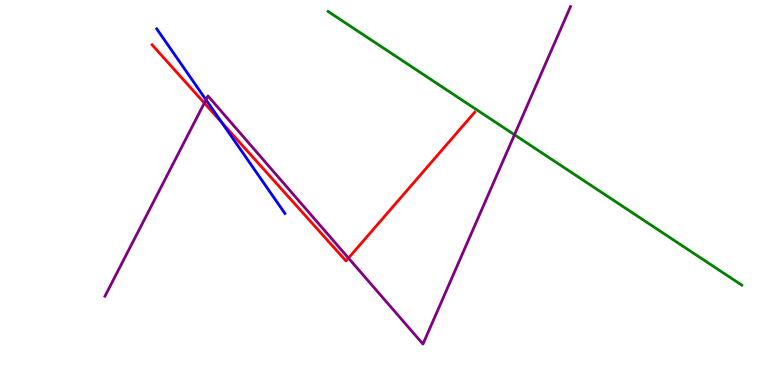[{'lines': ['blue', 'red'], 'intersections': [{'x': 2.86, 'y': 6.82}]}, {'lines': ['green', 'red'], 'intersections': []}, {'lines': ['purple', 'red'], 'intersections': [{'x': 2.64, 'y': 7.32}, {'x': 4.5, 'y': 3.3}]}, {'lines': ['blue', 'green'], 'intersections': []}, {'lines': ['blue', 'purple'], 'intersections': [{'x': 2.66, 'y': 7.41}]}, {'lines': ['green', 'purple'], 'intersections': [{'x': 6.64, 'y': 6.5}]}]